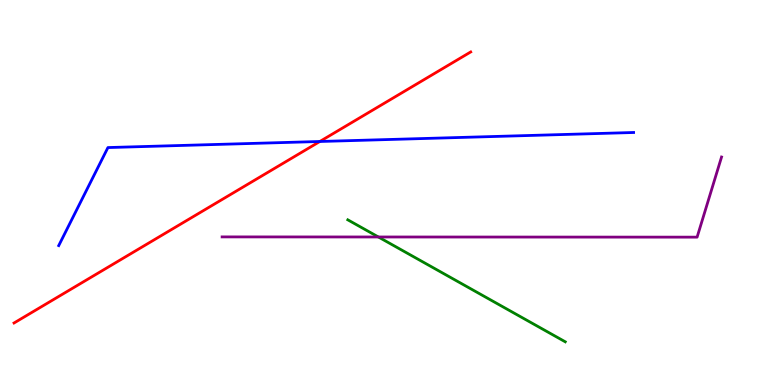[{'lines': ['blue', 'red'], 'intersections': [{'x': 4.13, 'y': 6.32}]}, {'lines': ['green', 'red'], 'intersections': []}, {'lines': ['purple', 'red'], 'intersections': []}, {'lines': ['blue', 'green'], 'intersections': []}, {'lines': ['blue', 'purple'], 'intersections': []}, {'lines': ['green', 'purple'], 'intersections': [{'x': 4.88, 'y': 3.84}]}]